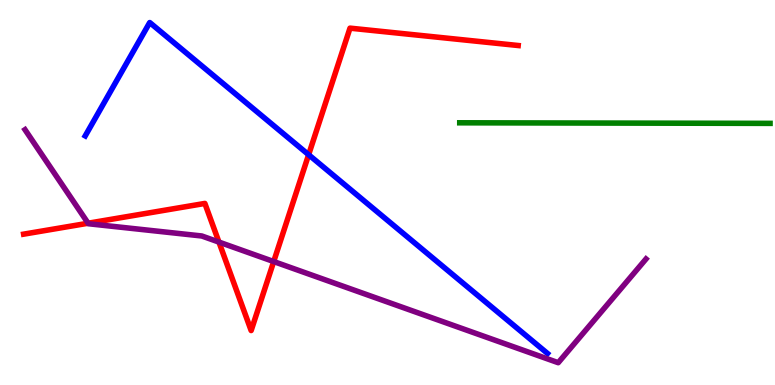[{'lines': ['blue', 'red'], 'intersections': [{'x': 3.98, 'y': 5.98}]}, {'lines': ['green', 'red'], 'intersections': []}, {'lines': ['purple', 'red'], 'intersections': [{'x': 1.14, 'y': 4.2}, {'x': 2.83, 'y': 3.71}, {'x': 3.53, 'y': 3.21}]}, {'lines': ['blue', 'green'], 'intersections': []}, {'lines': ['blue', 'purple'], 'intersections': []}, {'lines': ['green', 'purple'], 'intersections': []}]